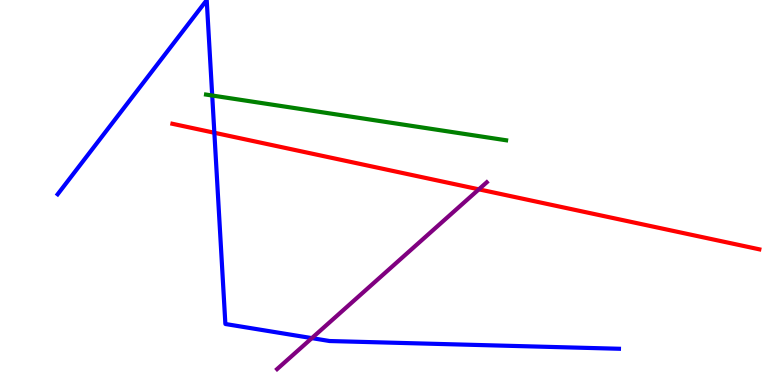[{'lines': ['blue', 'red'], 'intersections': [{'x': 2.77, 'y': 6.55}]}, {'lines': ['green', 'red'], 'intersections': []}, {'lines': ['purple', 'red'], 'intersections': [{'x': 6.18, 'y': 5.08}]}, {'lines': ['blue', 'green'], 'intersections': [{'x': 2.74, 'y': 7.52}]}, {'lines': ['blue', 'purple'], 'intersections': [{'x': 4.02, 'y': 1.22}]}, {'lines': ['green', 'purple'], 'intersections': []}]